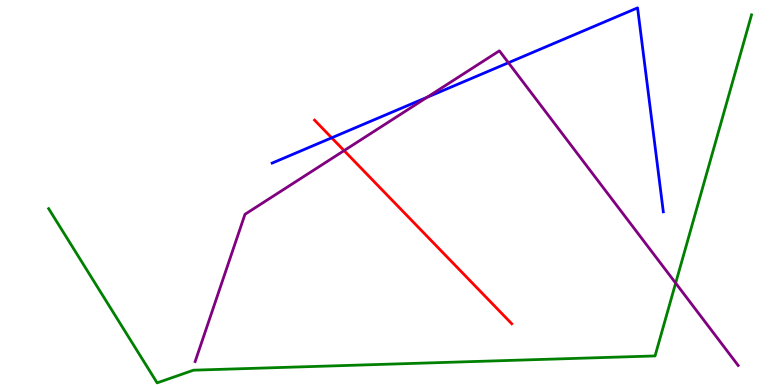[{'lines': ['blue', 'red'], 'intersections': [{'x': 4.28, 'y': 6.42}]}, {'lines': ['green', 'red'], 'intersections': []}, {'lines': ['purple', 'red'], 'intersections': [{'x': 4.44, 'y': 6.09}]}, {'lines': ['blue', 'green'], 'intersections': []}, {'lines': ['blue', 'purple'], 'intersections': [{'x': 5.51, 'y': 7.47}, {'x': 6.56, 'y': 8.37}]}, {'lines': ['green', 'purple'], 'intersections': [{'x': 8.72, 'y': 2.65}]}]